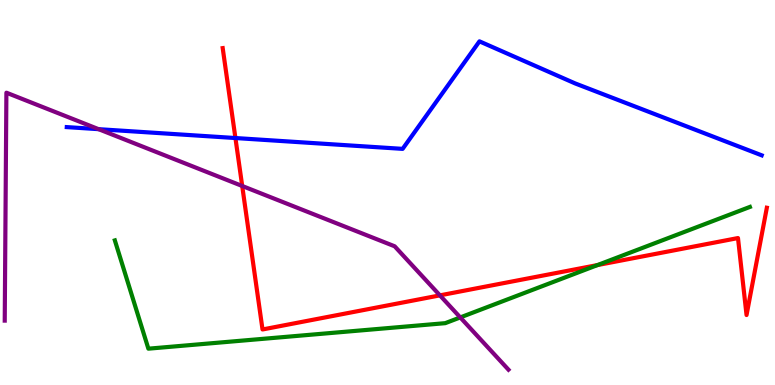[{'lines': ['blue', 'red'], 'intersections': [{'x': 3.04, 'y': 6.41}]}, {'lines': ['green', 'red'], 'intersections': [{'x': 7.71, 'y': 3.12}]}, {'lines': ['purple', 'red'], 'intersections': [{'x': 3.13, 'y': 5.17}, {'x': 5.68, 'y': 2.33}]}, {'lines': ['blue', 'green'], 'intersections': []}, {'lines': ['blue', 'purple'], 'intersections': [{'x': 1.27, 'y': 6.64}]}, {'lines': ['green', 'purple'], 'intersections': [{'x': 5.94, 'y': 1.76}]}]